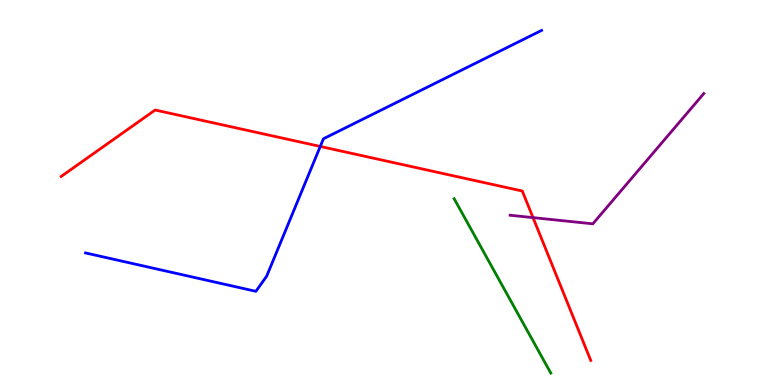[{'lines': ['blue', 'red'], 'intersections': [{'x': 4.13, 'y': 6.2}]}, {'lines': ['green', 'red'], 'intersections': []}, {'lines': ['purple', 'red'], 'intersections': [{'x': 6.88, 'y': 4.35}]}, {'lines': ['blue', 'green'], 'intersections': []}, {'lines': ['blue', 'purple'], 'intersections': []}, {'lines': ['green', 'purple'], 'intersections': []}]